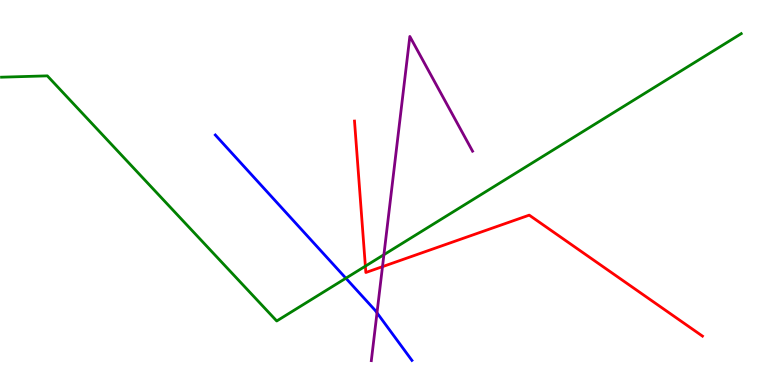[{'lines': ['blue', 'red'], 'intersections': []}, {'lines': ['green', 'red'], 'intersections': [{'x': 4.71, 'y': 3.09}]}, {'lines': ['purple', 'red'], 'intersections': [{'x': 4.94, 'y': 3.07}]}, {'lines': ['blue', 'green'], 'intersections': [{'x': 4.46, 'y': 2.77}]}, {'lines': ['blue', 'purple'], 'intersections': [{'x': 4.86, 'y': 1.87}]}, {'lines': ['green', 'purple'], 'intersections': [{'x': 4.95, 'y': 3.38}]}]